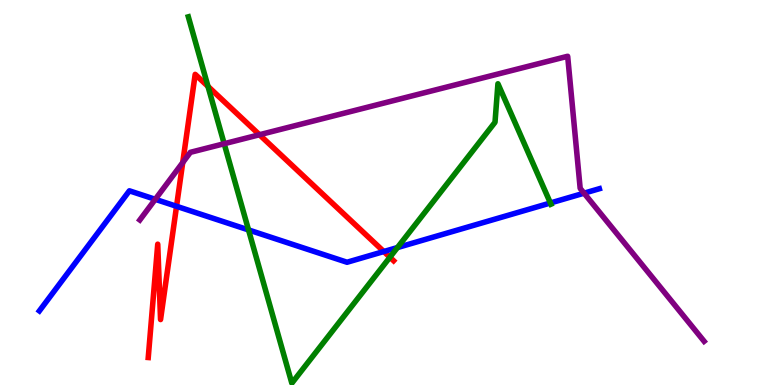[{'lines': ['blue', 'red'], 'intersections': [{'x': 2.28, 'y': 4.64}, {'x': 4.95, 'y': 3.47}]}, {'lines': ['green', 'red'], 'intersections': [{'x': 2.68, 'y': 7.76}, {'x': 5.03, 'y': 3.32}]}, {'lines': ['purple', 'red'], 'intersections': [{'x': 2.36, 'y': 5.78}, {'x': 3.35, 'y': 6.5}]}, {'lines': ['blue', 'green'], 'intersections': [{'x': 3.21, 'y': 4.03}, {'x': 5.13, 'y': 3.57}, {'x': 7.1, 'y': 4.73}]}, {'lines': ['blue', 'purple'], 'intersections': [{'x': 2.0, 'y': 4.82}, {'x': 7.54, 'y': 4.98}]}, {'lines': ['green', 'purple'], 'intersections': [{'x': 2.89, 'y': 6.27}]}]